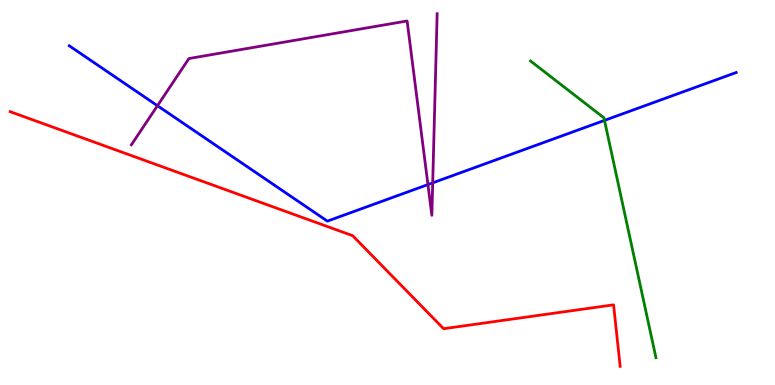[{'lines': ['blue', 'red'], 'intersections': []}, {'lines': ['green', 'red'], 'intersections': []}, {'lines': ['purple', 'red'], 'intersections': []}, {'lines': ['blue', 'green'], 'intersections': [{'x': 7.8, 'y': 6.87}]}, {'lines': ['blue', 'purple'], 'intersections': [{'x': 2.03, 'y': 7.25}, {'x': 5.52, 'y': 5.21}, {'x': 5.58, 'y': 5.25}]}, {'lines': ['green', 'purple'], 'intersections': []}]